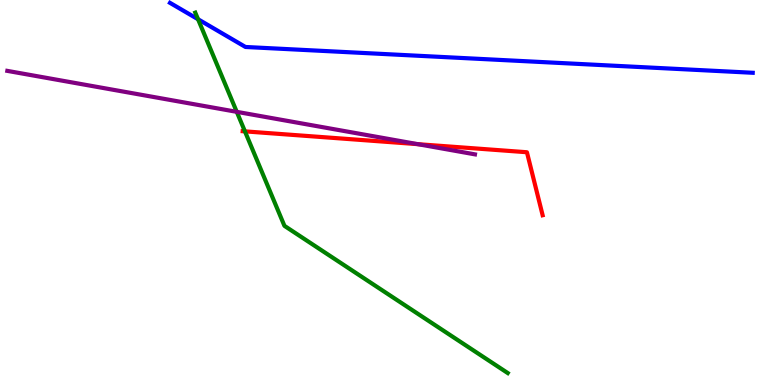[{'lines': ['blue', 'red'], 'intersections': []}, {'lines': ['green', 'red'], 'intersections': [{'x': 3.16, 'y': 6.59}]}, {'lines': ['purple', 'red'], 'intersections': [{'x': 5.39, 'y': 6.26}]}, {'lines': ['blue', 'green'], 'intersections': [{'x': 2.56, 'y': 9.5}]}, {'lines': ['blue', 'purple'], 'intersections': []}, {'lines': ['green', 'purple'], 'intersections': [{'x': 3.06, 'y': 7.1}]}]